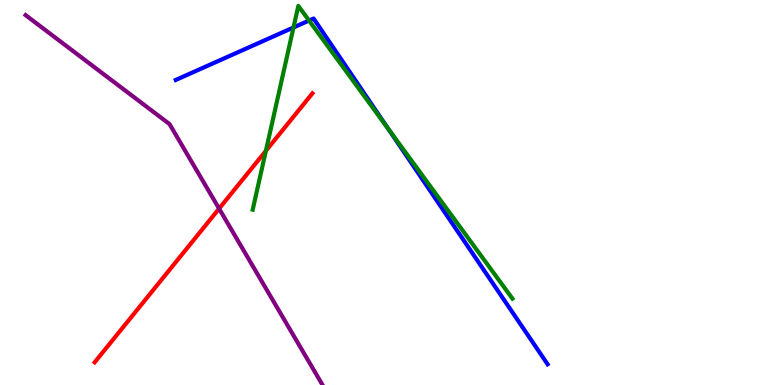[{'lines': ['blue', 'red'], 'intersections': []}, {'lines': ['green', 'red'], 'intersections': [{'x': 3.43, 'y': 6.08}]}, {'lines': ['purple', 'red'], 'intersections': [{'x': 2.83, 'y': 4.58}]}, {'lines': ['blue', 'green'], 'intersections': [{'x': 3.79, 'y': 9.29}, {'x': 3.99, 'y': 9.47}, {'x': 5.01, 'y': 6.65}]}, {'lines': ['blue', 'purple'], 'intersections': []}, {'lines': ['green', 'purple'], 'intersections': []}]